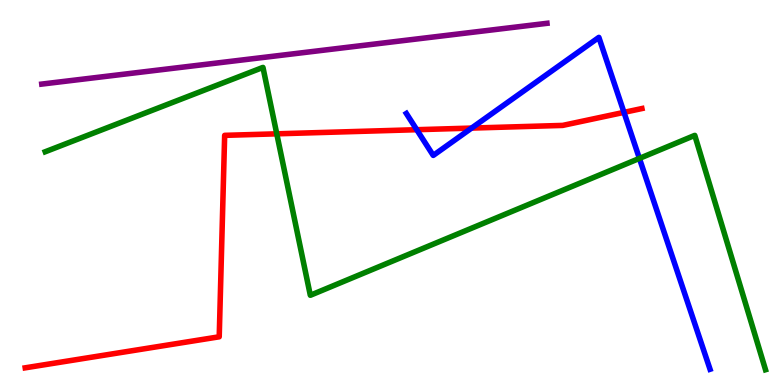[{'lines': ['blue', 'red'], 'intersections': [{'x': 5.38, 'y': 6.63}, {'x': 6.08, 'y': 6.67}, {'x': 8.05, 'y': 7.08}]}, {'lines': ['green', 'red'], 'intersections': [{'x': 3.57, 'y': 6.52}]}, {'lines': ['purple', 'red'], 'intersections': []}, {'lines': ['blue', 'green'], 'intersections': [{'x': 8.25, 'y': 5.89}]}, {'lines': ['blue', 'purple'], 'intersections': []}, {'lines': ['green', 'purple'], 'intersections': []}]